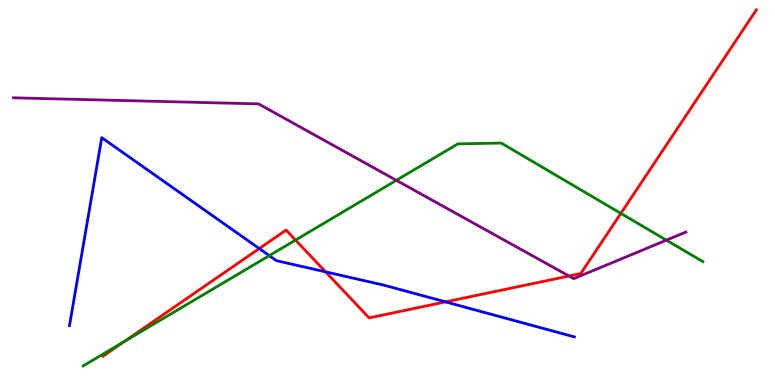[{'lines': ['blue', 'red'], 'intersections': [{'x': 3.35, 'y': 3.54}, {'x': 4.2, 'y': 2.94}, {'x': 5.75, 'y': 2.16}]}, {'lines': ['green', 'red'], 'intersections': [{'x': 1.6, 'y': 1.13}, {'x': 3.81, 'y': 3.76}, {'x': 8.01, 'y': 4.46}]}, {'lines': ['purple', 'red'], 'intersections': [{'x': 7.34, 'y': 2.83}]}, {'lines': ['blue', 'green'], 'intersections': [{'x': 3.47, 'y': 3.36}]}, {'lines': ['blue', 'purple'], 'intersections': []}, {'lines': ['green', 'purple'], 'intersections': [{'x': 5.11, 'y': 5.32}, {'x': 8.6, 'y': 3.76}]}]